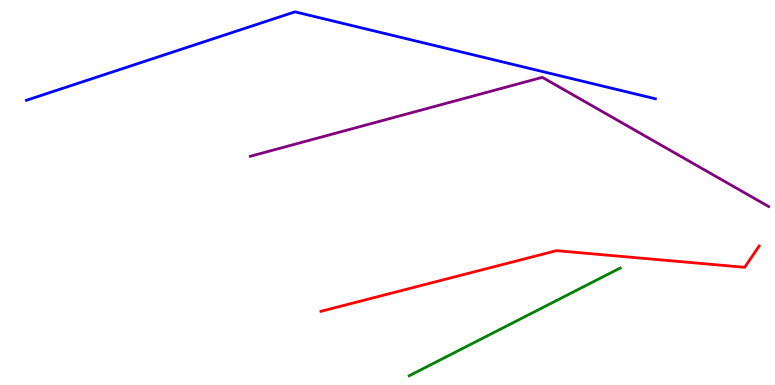[{'lines': ['blue', 'red'], 'intersections': []}, {'lines': ['green', 'red'], 'intersections': []}, {'lines': ['purple', 'red'], 'intersections': []}, {'lines': ['blue', 'green'], 'intersections': []}, {'lines': ['blue', 'purple'], 'intersections': []}, {'lines': ['green', 'purple'], 'intersections': []}]